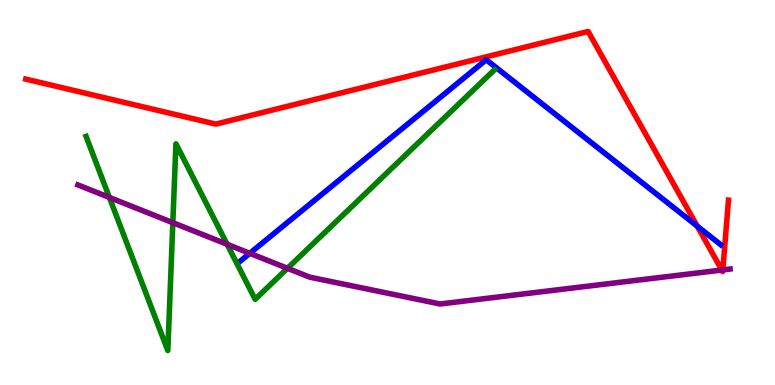[{'lines': ['blue', 'red'], 'intersections': [{'x': 9.0, 'y': 4.13}]}, {'lines': ['green', 'red'], 'intersections': []}, {'lines': ['purple', 'red'], 'intersections': [{'x': 9.31, 'y': 2.99}, {'x': 9.33, 'y': 2.99}]}, {'lines': ['blue', 'green'], 'intersections': []}, {'lines': ['blue', 'purple'], 'intersections': [{'x': 3.22, 'y': 3.42}]}, {'lines': ['green', 'purple'], 'intersections': [{'x': 1.41, 'y': 4.87}, {'x': 2.23, 'y': 4.22}, {'x': 2.93, 'y': 3.65}, {'x': 3.71, 'y': 3.03}]}]